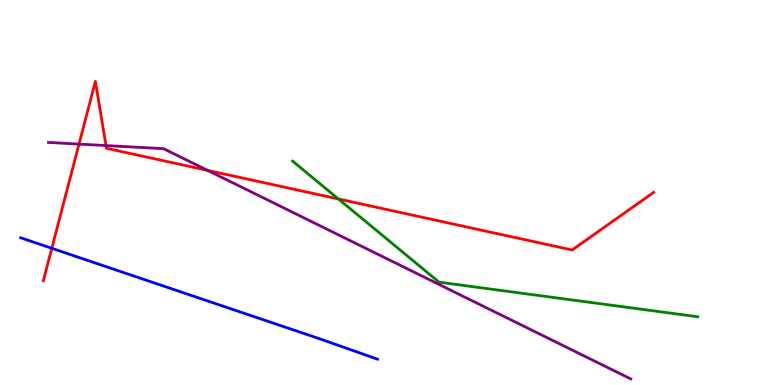[{'lines': ['blue', 'red'], 'intersections': [{'x': 0.668, 'y': 3.55}]}, {'lines': ['green', 'red'], 'intersections': [{'x': 4.37, 'y': 4.83}]}, {'lines': ['purple', 'red'], 'intersections': [{'x': 1.02, 'y': 6.26}, {'x': 1.37, 'y': 6.22}, {'x': 2.68, 'y': 5.57}]}, {'lines': ['blue', 'green'], 'intersections': []}, {'lines': ['blue', 'purple'], 'intersections': []}, {'lines': ['green', 'purple'], 'intersections': []}]